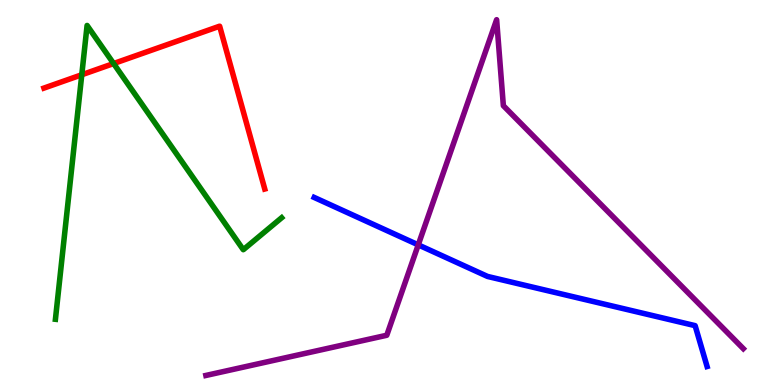[{'lines': ['blue', 'red'], 'intersections': []}, {'lines': ['green', 'red'], 'intersections': [{'x': 1.06, 'y': 8.06}, {'x': 1.47, 'y': 8.35}]}, {'lines': ['purple', 'red'], 'intersections': []}, {'lines': ['blue', 'green'], 'intersections': []}, {'lines': ['blue', 'purple'], 'intersections': [{'x': 5.4, 'y': 3.64}]}, {'lines': ['green', 'purple'], 'intersections': []}]